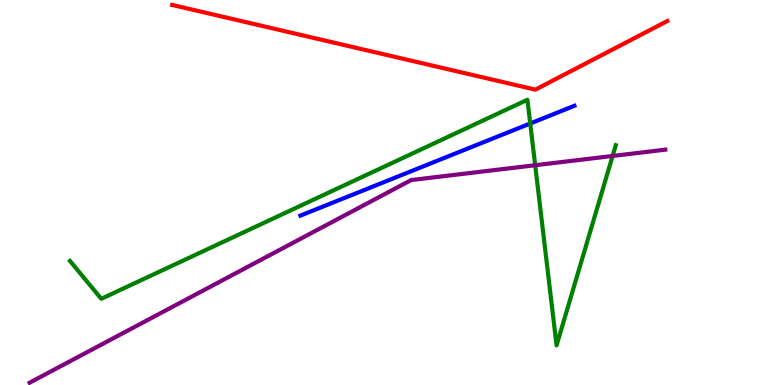[{'lines': ['blue', 'red'], 'intersections': []}, {'lines': ['green', 'red'], 'intersections': []}, {'lines': ['purple', 'red'], 'intersections': []}, {'lines': ['blue', 'green'], 'intersections': [{'x': 6.84, 'y': 6.79}]}, {'lines': ['blue', 'purple'], 'intersections': []}, {'lines': ['green', 'purple'], 'intersections': [{'x': 6.91, 'y': 5.71}, {'x': 7.9, 'y': 5.95}]}]